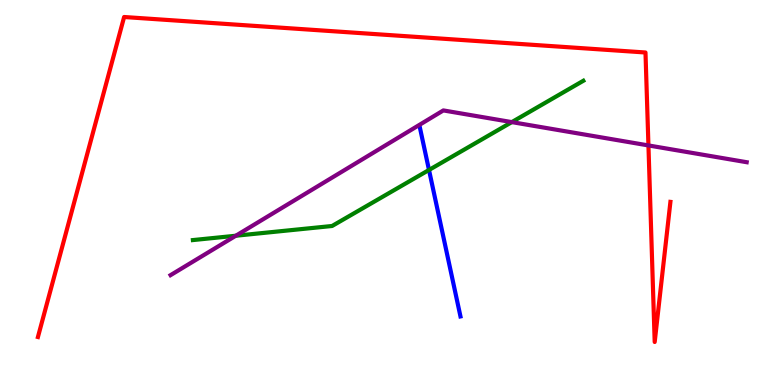[{'lines': ['blue', 'red'], 'intersections': []}, {'lines': ['green', 'red'], 'intersections': []}, {'lines': ['purple', 'red'], 'intersections': [{'x': 8.37, 'y': 6.22}]}, {'lines': ['blue', 'green'], 'intersections': [{'x': 5.54, 'y': 5.59}]}, {'lines': ['blue', 'purple'], 'intersections': []}, {'lines': ['green', 'purple'], 'intersections': [{'x': 3.04, 'y': 3.88}, {'x': 6.6, 'y': 6.83}]}]